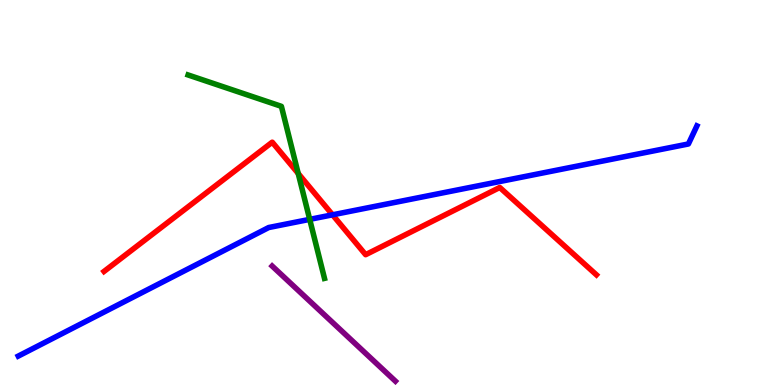[{'lines': ['blue', 'red'], 'intersections': [{'x': 4.29, 'y': 4.42}]}, {'lines': ['green', 'red'], 'intersections': [{'x': 3.85, 'y': 5.49}]}, {'lines': ['purple', 'red'], 'intersections': []}, {'lines': ['blue', 'green'], 'intersections': [{'x': 4.0, 'y': 4.3}]}, {'lines': ['blue', 'purple'], 'intersections': []}, {'lines': ['green', 'purple'], 'intersections': []}]